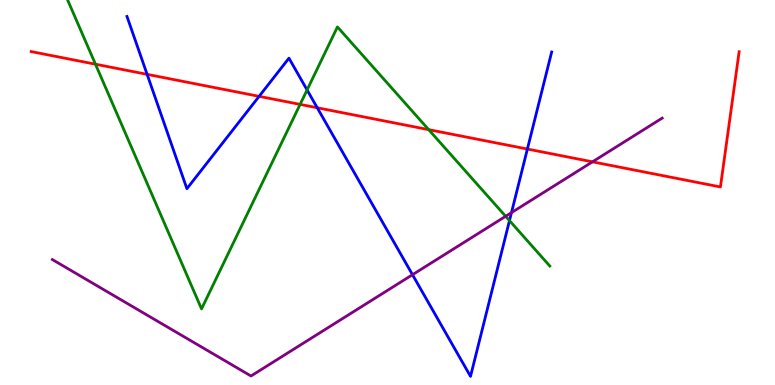[{'lines': ['blue', 'red'], 'intersections': [{'x': 1.9, 'y': 8.07}, {'x': 3.34, 'y': 7.5}, {'x': 4.09, 'y': 7.2}, {'x': 6.81, 'y': 6.13}]}, {'lines': ['green', 'red'], 'intersections': [{'x': 1.23, 'y': 8.33}, {'x': 3.87, 'y': 7.29}, {'x': 5.53, 'y': 6.63}]}, {'lines': ['purple', 'red'], 'intersections': [{'x': 7.64, 'y': 5.8}]}, {'lines': ['blue', 'green'], 'intersections': [{'x': 3.96, 'y': 7.66}, {'x': 6.57, 'y': 4.27}]}, {'lines': ['blue', 'purple'], 'intersections': [{'x': 5.32, 'y': 2.86}, {'x': 6.6, 'y': 4.48}]}, {'lines': ['green', 'purple'], 'intersections': [{'x': 6.52, 'y': 4.38}]}]